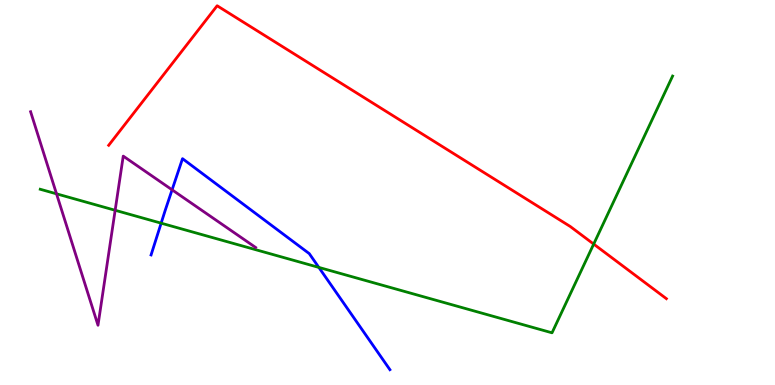[{'lines': ['blue', 'red'], 'intersections': []}, {'lines': ['green', 'red'], 'intersections': [{'x': 7.66, 'y': 3.66}]}, {'lines': ['purple', 'red'], 'intersections': []}, {'lines': ['blue', 'green'], 'intersections': [{'x': 2.08, 'y': 4.2}, {'x': 4.11, 'y': 3.05}]}, {'lines': ['blue', 'purple'], 'intersections': [{'x': 2.22, 'y': 5.07}]}, {'lines': ['green', 'purple'], 'intersections': [{'x': 0.729, 'y': 4.97}, {'x': 1.49, 'y': 4.54}]}]